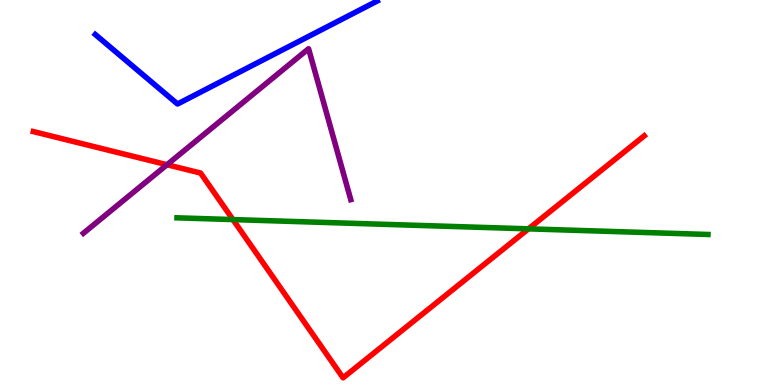[{'lines': ['blue', 'red'], 'intersections': []}, {'lines': ['green', 'red'], 'intersections': [{'x': 3.01, 'y': 4.3}, {'x': 6.82, 'y': 4.06}]}, {'lines': ['purple', 'red'], 'intersections': [{'x': 2.16, 'y': 5.72}]}, {'lines': ['blue', 'green'], 'intersections': []}, {'lines': ['blue', 'purple'], 'intersections': []}, {'lines': ['green', 'purple'], 'intersections': []}]